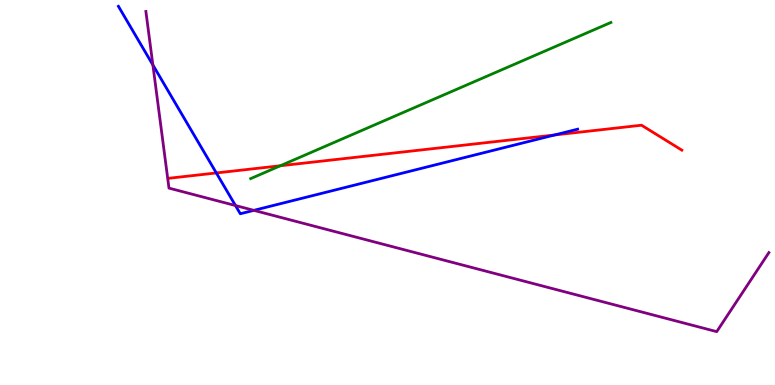[{'lines': ['blue', 'red'], 'intersections': [{'x': 2.79, 'y': 5.51}, {'x': 7.16, 'y': 6.49}]}, {'lines': ['green', 'red'], 'intersections': [{'x': 3.62, 'y': 5.69}]}, {'lines': ['purple', 'red'], 'intersections': []}, {'lines': ['blue', 'green'], 'intersections': []}, {'lines': ['blue', 'purple'], 'intersections': [{'x': 1.97, 'y': 8.31}, {'x': 3.04, 'y': 4.66}, {'x': 3.28, 'y': 4.54}]}, {'lines': ['green', 'purple'], 'intersections': []}]